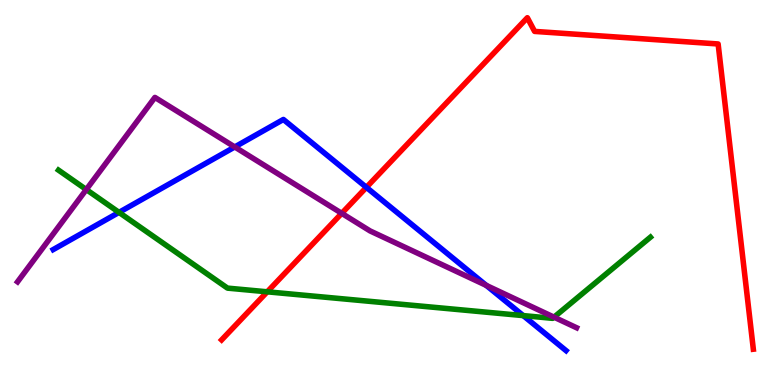[{'lines': ['blue', 'red'], 'intersections': [{'x': 4.73, 'y': 5.13}]}, {'lines': ['green', 'red'], 'intersections': [{'x': 3.45, 'y': 2.42}]}, {'lines': ['purple', 'red'], 'intersections': [{'x': 4.41, 'y': 4.46}]}, {'lines': ['blue', 'green'], 'intersections': [{'x': 1.54, 'y': 4.48}, {'x': 6.75, 'y': 1.8}]}, {'lines': ['blue', 'purple'], 'intersections': [{'x': 3.03, 'y': 6.18}, {'x': 6.28, 'y': 2.59}]}, {'lines': ['green', 'purple'], 'intersections': [{'x': 1.11, 'y': 5.08}, {'x': 7.15, 'y': 1.76}]}]